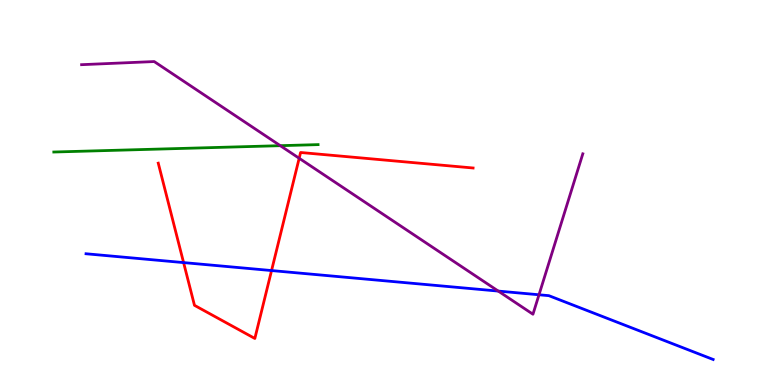[{'lines': ['blue', 'red'], 'intersections': [{'x': 2.37, 'y': 3.18}, {'x': 3.5, 'y': 2.97}]}, {'lines': ['green', 'red'], 'intersections': []}, {'lines': ['purple', 'red'], 'intersections': [{'x': 3.86, 'y': 5.89}]}, {'lines': ['blue', 'green'], 'intersections': []}, {'lines': ['blue', 'purple'], 'intersections': [{'x': 6.43, 'y': 2.44}, {'x': 6.95, 'y': 2.34}]}, {'lines': ['green', 'purple'], 'intersections': [{'x': 3.62, 'y': 6.22}]}]